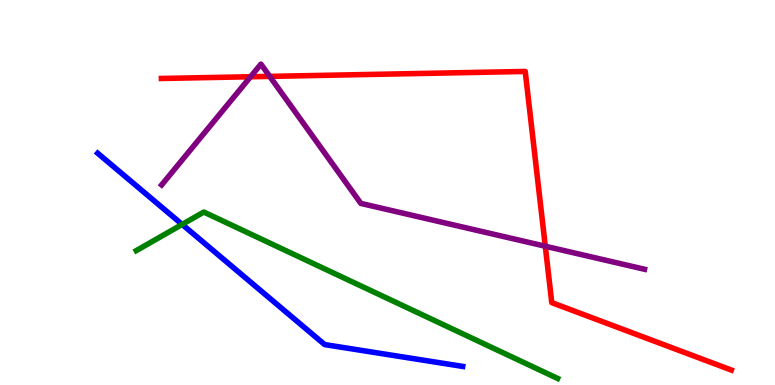[{'lines': ['blue', 'red'], 'intersections': []}, {'lines': ['green', 'red'], 'intersections': []}, {'lines': ['purple', 'red'], 'intersections': [{'x': 3.23, 'y': 8.01}, {'x': 3.48, 'y': 8.02}, {'x': 7.04, 'y': 3.6}]}, {'lines': ['blue', 'green'], 'intersections': [{'x': 2.35, 'y': 4.17}]}, {'lines': ['blue', 'purple'], 'intersections': []}, {'lines': ['green', 'purple'], 'intersections': []}]